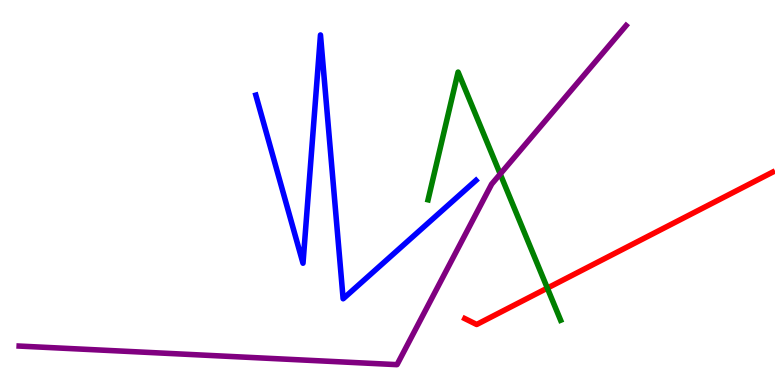[{'lines': ['blue', 'red'], 'intersections': []}, {'lines': ['green', 'red'], 'intersections': [{'x': 7.06, 'y': 2.52}]}, {'lines': ['purple', 'red'], 'intersections': []}, {'lines': ['blue', 'green'], 'intersections': []}, {'lines': ['blue', 'purple'], 'intersections': []}, {'lines': ['green', 'purple'], 'intersections': [{'x': 6.45, 'y': 5.48}]}]